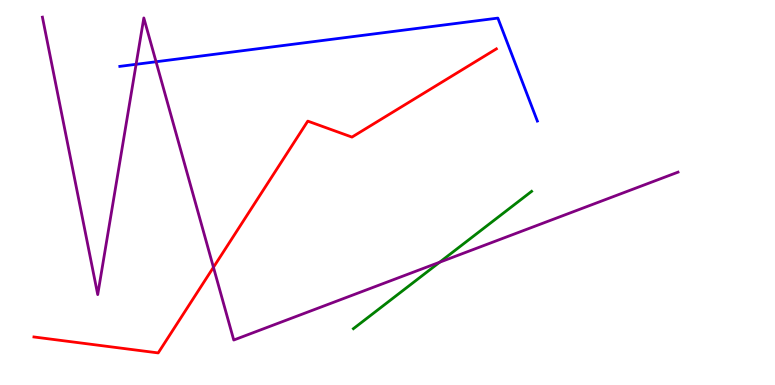[{'lines': ['blue', 'red'], 'intersections': []}, {'lines': ['green', 'red'], 'intersections': []}, {'lines': ['purple', 'red'], 'intersections': [{'x': 2.75, 'y': 3.06}]}, {'lines': ['blue', 'green'], 'intersections': []}, {'lines': ['blue', 'purple'], 'intersections': [{'x': 1.76, 'y': 8.33}, {'x': 2.01, 'y': 8.4}]}, {'lines': ['green', 'purple'], 'intersections': [{'x': 5.67, 'y': 3.19}]}]